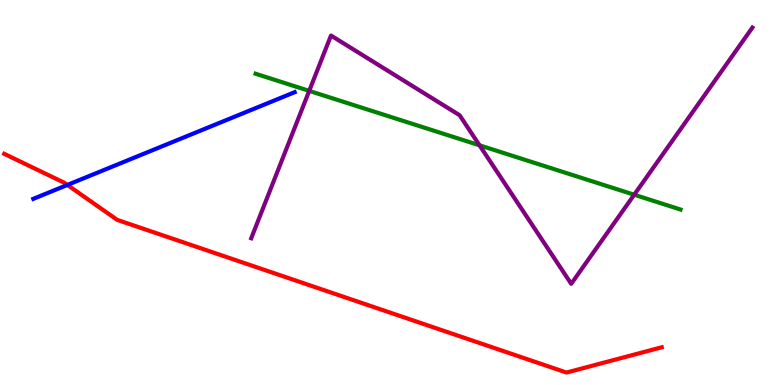[{'lines': ['blue', 'red'], 'intersections': [{'x': 0.869, 'y': 5.2}]}, {'lines': ['green', 'red'], 'intersections': []}, {'lines': ['purple', 'red'], 'intersections': []}, {'lines': ['blue', 'green'], 'intersections': []}, {'lines': ['blue', 'purple'], 'intersections': []}, {'lines': ['green', 'purple'], 'intersections': [{'x': 3.99, 'y': 7.64}, {'x': 6.19, 'y': 6.23}, {'x': 8.18, 'y': 4.94}]}]